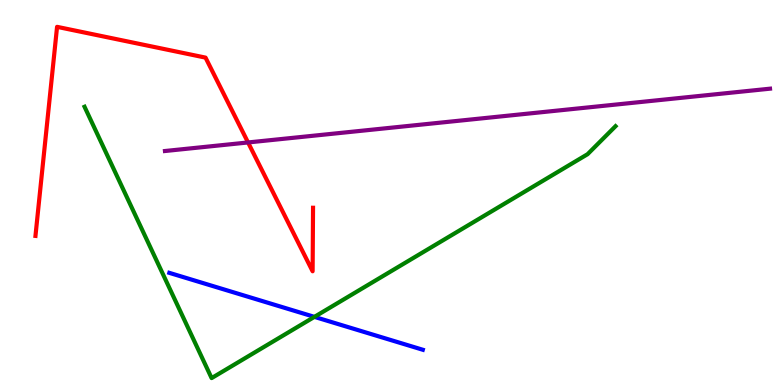[{'lines': ['blue', 'red'], 'intersections': []}, {'lines': ['green', 'red'], 'intersections': []}, {'lines': ['purple', 'red'], 'intersections': [{'x': 3.2, 'y': 6.3}]}, {'lines': ['blue', 'green'], 'intersections': [{'x': 4.06, 'y': 1.77}]}, {'lines': ['blue', 'purple'], 'intersections': []}, {'lines': ['green', 'purple'], 'intersections': []}]